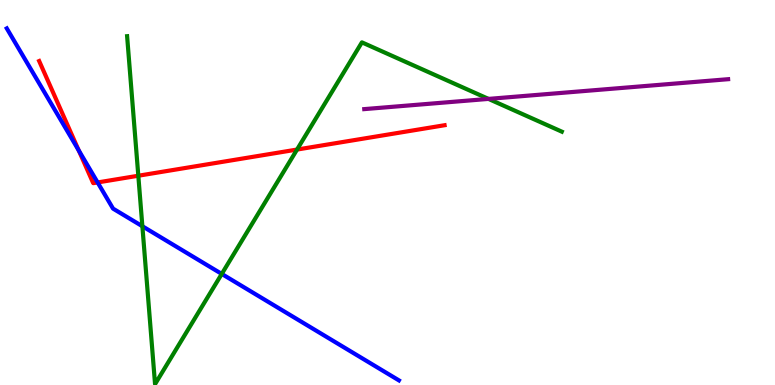[{'lines': ['blue', 'red'], 'intersections': [{'x': 1.02, 'y': 6.09}, {'x': 1.26, 'y': 5.26}]}, {'lines': ['green', 'red'], 'intersections': [{'x': 1.78, 'y': 5.44}, {'x': 3.83, 'y': 6.12}]}, {'lines': ['purple', 'red'], 'intersections': []}, {'lines': ['blue', 'green'], 'intersections': [{'x': 1.84, 'y': 4.12}, {'x': 2.86, 'y': 2.88}]}, {'lines': ['blue', 'purple'], 'intersections': []}, {'lines': ['green', 'purple'], 'intersections': [{'x': 6.3, 'y': 7.43}]}]